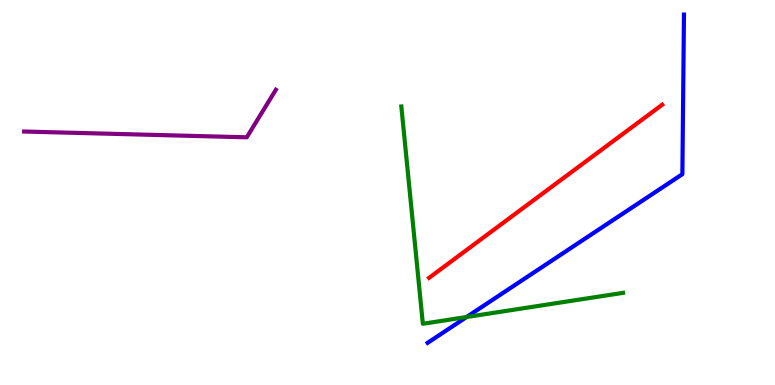[{'lines': ['blue', 'red'], 'intersections': []}, {'lines': ['green', 'red'], 'intersections': []}, {'lines': ['purple', 'red'], 'intersections': []}, {'lines': ['blue', 'green'], 'intersections': [{'x': 6.02, 'y': 1.77}]}, {'lines': ['blue', 'purple'], 'intersections': []}, {'lines': ['green', 'purple'], 'intersections': []}]